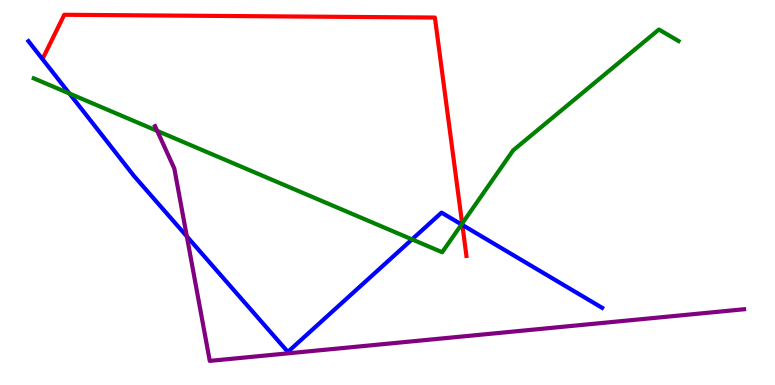[{'lines': ['blue', 'red'], 'intersections': [{'x': 5.97, 'y': 4.16}]}, {'lines': ['green', 'red'], 'intersections': [{'x': 5.96, 'y': 4.19}]}, {'lines': ['purple', 'red'], 'intersections': []}, {'lines': ['blue', 'green'], 'intersections': [{'x': 0.896, 'y': 7.57}, {'x': 5.32, 'y': 3.78}, {'x': 5.96, 'y': 4.17}]}, {'lines': ['blue', 'purple'], 'intersections': [{'x': 2.41, 'y': 3.86}]}, {'lines': ['green', 'purple'], 'intersections': [{'x': 2.03, 'y': 6.6}]}]